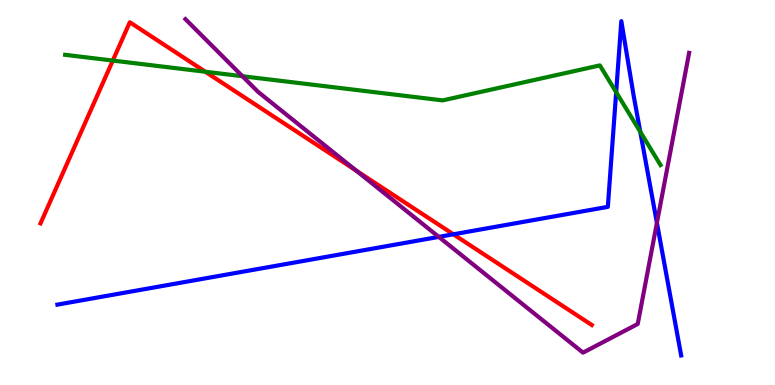[{'lines': ['blue', 'red'], 'intersections': [{'x': 5.85, 'y': 3.91}]}, {'lines': ['green', 'red'], 'intersections': [{'x': 1.46, 'y': 8.43}, {'x': 2.65, 'y': 8.14}]}, {'lines': ['purple', 'red'], 'intersections': [{'x': 4.6, 'y': 5.57}]}, {'lines': ['blue', 'green'], 'intersections': [{'x': 7.95, 'y': 7.61}, {'x': 8.26, 'y': 6.58}]}, {'lines': ['blue', 'purple'], 'intersections': [{'x': 5.66, 'y': 3.85}, {'x': 8.48, 'y': 4.21}]}, {'lines': ['green', 'purple'], 'intersections': [{'x': 3.13, 'y': 8.02}]}]